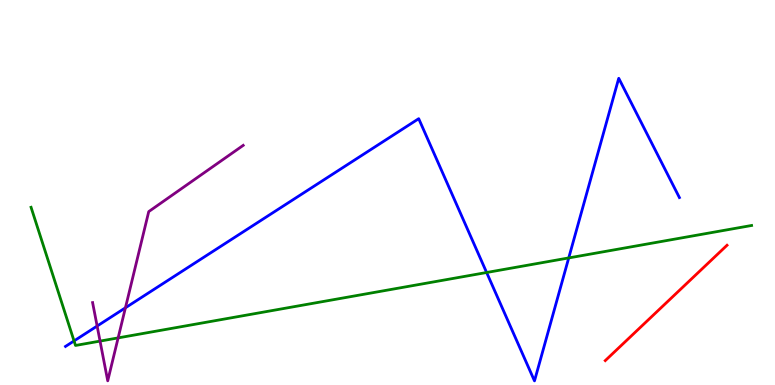[{'lines': ['blue', 'red'], 'intersections': []}, {'lines': ['green', 'red'], 'intersections': []}, {'lines': ['purple', 'red'], 'intersections': []}, {'lines': ['blue', 'green'], 'intersections': [{'x': 0.955, 'y': 1.14}, {'x': 6.28, 'y': 2.92}, {'x': 7.34, 'y': 3.3}]}, {'lines': ['blue', 'purple'], 'intersections': [{'x': 1.25, 'y': 1.53}, {'x': 1.62, 'y': 2.01}]}, {'lines': ['green', 'purple'], 'intersections': [{'x': 1.29, 'y': 1.14}, {'x': 1.52, 'y': 1.22}]}]